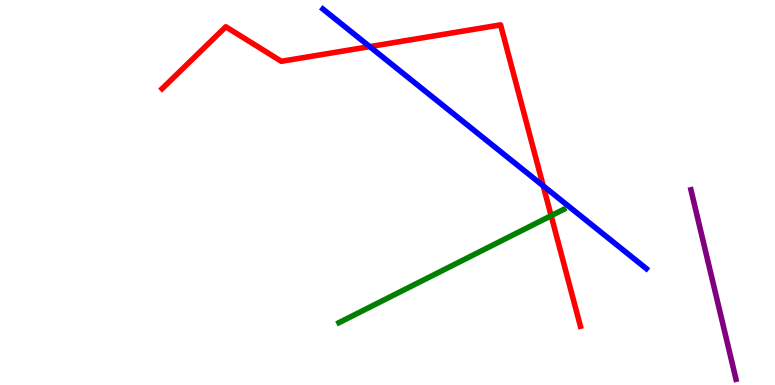[{'lines': ['blue', 'red'], 'intersections': [{'x': 4.77, 'y': 8.79}, {'x': 7.01, 'y': 5.17}]}, {'lines': ['green', 'red'], 'intersections': [{'x': 7.11, 'y': 4.4}]}, {'lines': ['purple', 'red'], 'intersections': []}, {'lines': ['blue', 'green'], 'intersections': []}, {'lines': ['blue', 'purple'], 'intersections': []}, {'lines': ['green', 'purple'], 'intersections': []}]